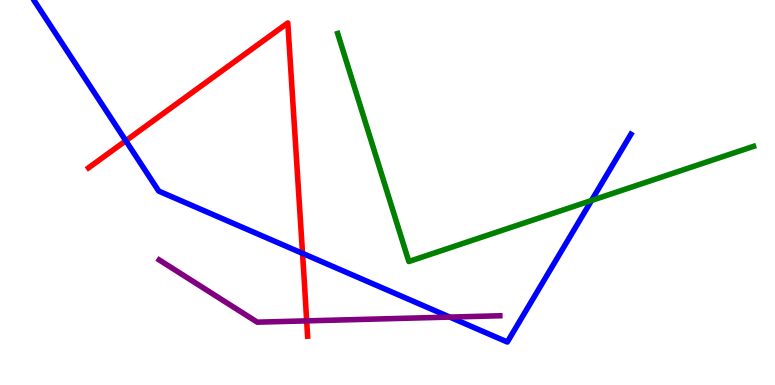[{'lines': ['blue', 'red'], 'intersections': [{'x': 1.62, 'y': 6.34}, {'x': 3.9, 'y': 3.42}]}, {'lines': ['green', 'red'], 'intersections': []}, {'lines': ['purple', 'red'], 'intersections': [{'x': 3.96, 'y': 1.67}]}, {'lines': ['blue', 'green'], 'intersections': [{'x': 7.63, 'y': 4.79}]}, {'lines': ['blue', 'purple'], 'intersections': [{'x': 5.8, 'y': 1.76}]}, {'lines': ['green', 'purple'], 'intersections': []}]